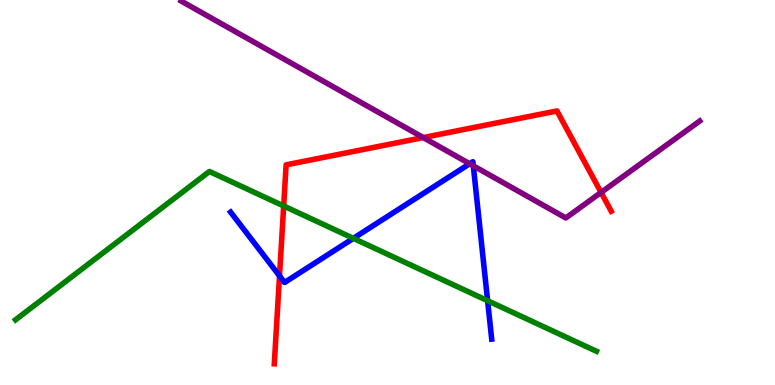[{'lines': ['blue', 'red'], 'intersections': [{'x': 3.61, 'y': 2.83}]}, {'lines': ['green', 'red'], 'intersections': [{'x': 3.66, 'y': 4.65}]}, {'lines': ['purple', 'red'], 'intersections': [{'x': 5.46, 'y': 6.43}, {'x': 7.76, 'y': 5.0}]}, {'lines': ['blue', 'green'], 'intersections': [{'x': 4.56, 'y': 3.81}, {'x': 6.29, 'y': 2.19}]}, {'lines': ['blue', 'purple'], 'intersections': [{'x': 6.06, 'y': 5.75}, {'x': 6.11, 'y': 5.69}]}, {'lines': ['green', 'purple'], 'intersections': []}]